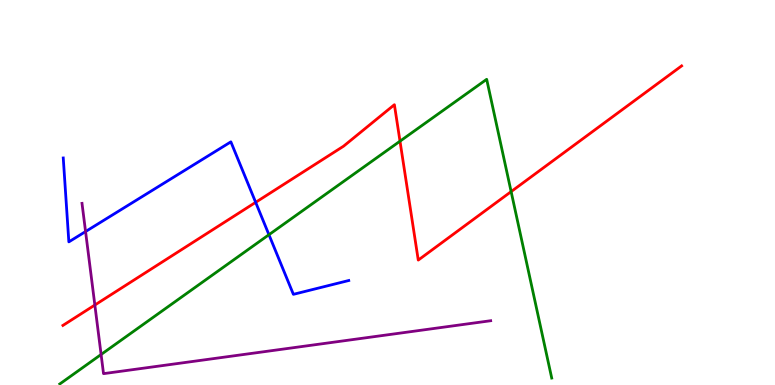[{'lines': ['blue', 'red'], 'intersections': [{'x': 3.3, 'y': 4.74}]}, {'lines': ['green', 'red'], 'intersections': [{'x': 5.16, 'y': 6.33}, {'x': 6.6, 'y': 5.02}]}, {'lines': ['purple', 'red'], 'intersections': [{'x': 1.22, 'y': 2.08}]}, {'lines': ['blue', 'green'], 'intersections': [{'x': 3.47, 'y': 3.9}]}, {'lines': ['blue', 'purple'], 'intersections': [{'x': 1.1, 'y': 3.99}]}, {'lines': ['green', 'purple'], 'intersections': [{'x': 1.3, 'y': 0.792}]}]